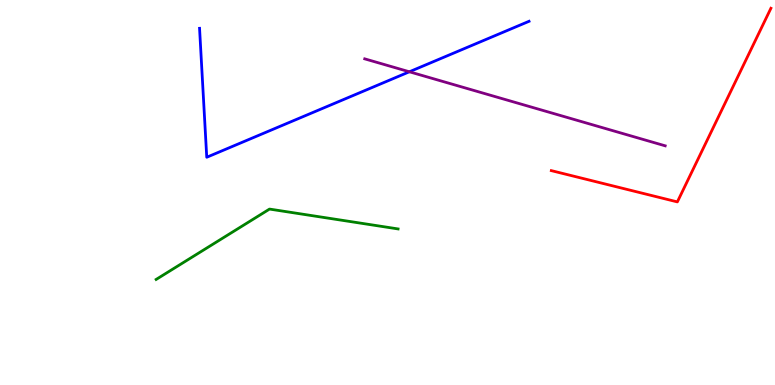[{'lines': ['blue', 'red'], 'intersections': []}, {'lines': ['green', 'red'], 'intersections': []}, {'lines': ['purple', 'red'], 'intersections': []}, {'lines': ['blue', 'green'], 'intersections': []}, {'lines': ['blue', 'purple'], 'intersections': [{'x': 5.28, 'y': 8.14}]}, {'lines': ['green', 'purple'], 'intersections': []}]